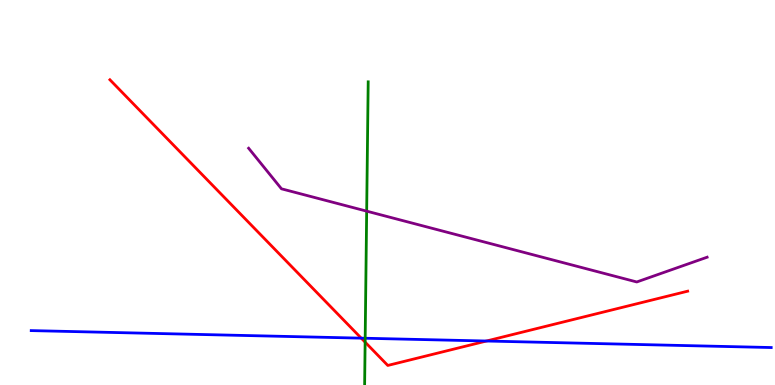[{'lines': ['blue', 'red'], 'intersections': [{'x': 4.66, 'y': 1.22}, {'x': 6.28, 'y': 1.14}]}, {'lines': ['green', 'red'], 'intersections': [{'x': 4.71, 'y': 1.11}]}, {'lines': ['purple', 'red'], 'intersections': []}, {'lines': ['blue', 'green'], 'intersections': [{'x': 4.71, 'y': 1.21}]}, {'lines': ['blue', 'purple'], 'intersections': []}, {'lines': ['green', 'purple'], 'intersections': [{'x': 4.73, 'y': 4.52}]}]